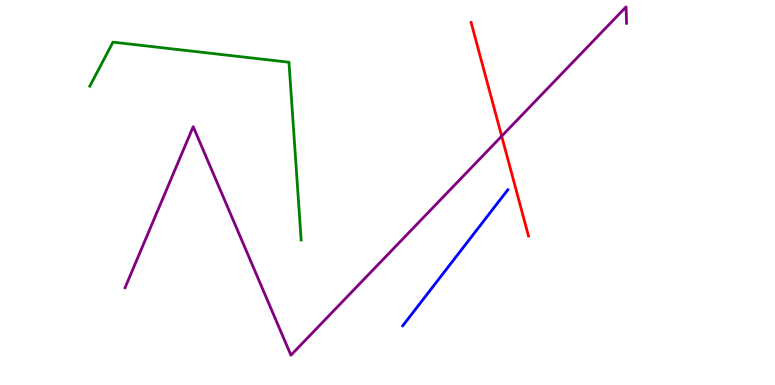[{'lines': ['blue', 'red'], 'intersections': []}, {'lines': ['green', 'red'], 'intersections': []}, {'lines': ['purple', 'red'], 'intersections': [{'x': 6.47, 'y': 6.46}]}, {'lines': ['blue', 'green'], 'intersections': []}, {'lines': ['blue', 'purple'], 'intersections': []}, {'lines': ['green', 'purple'], 'intersections': []}]